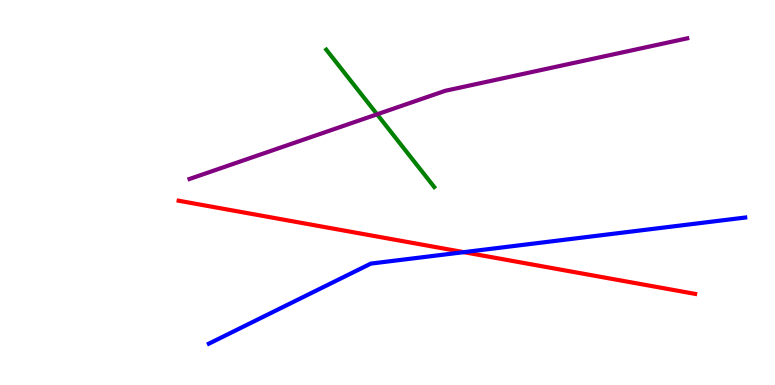[{'lines': ['blue', 'red'], 'intersections': [{'x': 5.98, 'y': 3.45}]}, {'lines': ['green', 'red'], 'intersections': []}, {'lines': ['purple', 'red'], 'intersections': []}, {'lines': ['blue', 'green'], 'intersections': []}, {'lines': ['blue', 'purple'], 'intersections': []}, {'lines': ['green', 'purple'], 'intersections': [{'x': 4.87, 'y': 7.03}]}]